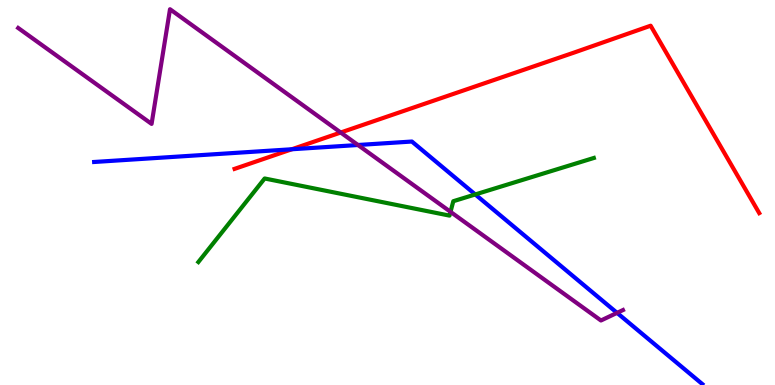[{'lines': ['blue', 'red'], 'intersections': [{'x': 3.77, 'y': 6.12}]}, {'lines': ['green', 'red'], 'intersections': []}, {'lines': ['purple', 'red'], 'intersections': [{'x': 4.4, 'y': 6.56}]}, {'lines': ['blue', 'green'], 'intersections': [{'x': 6.13, 'y': 4.95}]}, {'lines': ['blue', 'purple'], 'intersections': [{'x': 4.62, 'y': 6.23}, {'x': 7.96, 'y': 1.87}]}, {'lines': ['green', 'purple'], 'intersections': [{'x': 5.81, 'y': 4.5}]}]